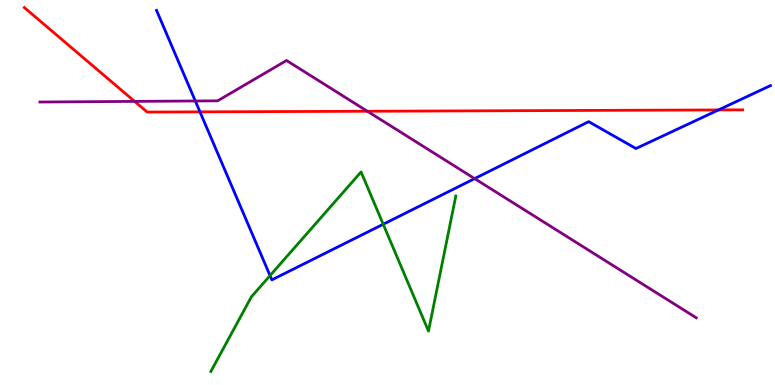[{'lines': ['blue', 'red'], 'intersections': [{'x': 2.58, 'y': 7.09}, {'x': 9.27, 'y': 7.14}]}, {'lines': ['green', 'red'], 'intersections': []}, {'lines': ['purple', 'red'], 'intersections': [{'x': 1.74, 'y': 7.37}, {'x': 4.74, 'y': 7.11}]}, {'lines': ['blue', 'green'], 'intersections': [{'x': 3.48, 'y': 2.84}, {'x': 4.94, 'y': 4.18}]}, {'lines': ['blue', 'purple'], 'intersections': [{'x': 2.52, 'y': 7.38}, {'x': 6.12, 'y': 5.36}]}, {'lines': ['green', 'purple'], 'intersections': []}]